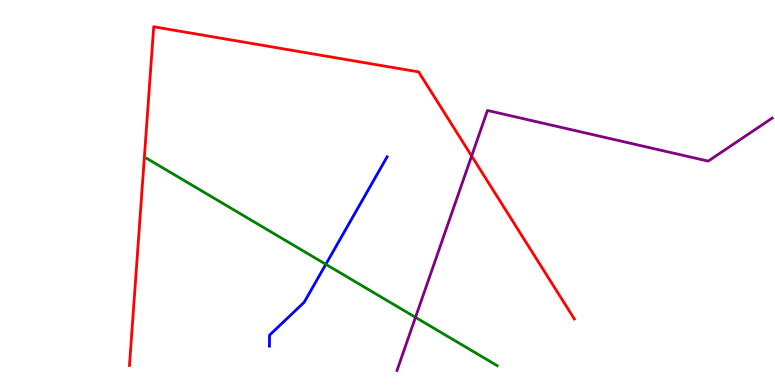[{'lines': ['blue', 'red'], 'intersections': []}, {'lines': ['green', 'red'], 'intersections': []}, {'lines': ['purple', 'red'], 'intersections': [{'x': 6.09, 'y': 5.95}]}, {'lines': ['blue', 'green'], 'intersections': [{'x': 4.2, 'y': 3.14}]}, {'lines': ['blue', 'purple'], 'intersections': []}, {'lines': ['green', 'purple'], 'intersections': [{'x': 5.36, 'y': 1.76}]}]